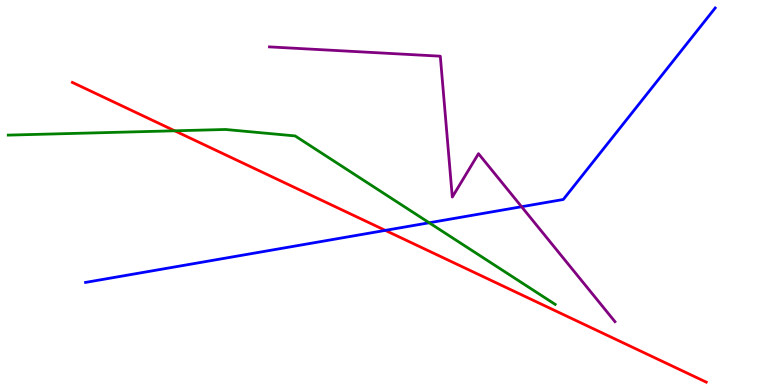[{'lines': ['blue', 'red'], 'intersections': [{'x': 4.97, 'y': 4.02}]}, {'lines': ['green', 'red'], 'intersections': [{'x': 2.25, 'y': 6.6}]}, {'lines': ['purple', 'red'], 'intersections': []}, {'lines': ['blue', 'green'], 'intersections': [{'x': 5.54, 'y': 4.21}]}, {'lines': ['blue', 'purple'], 'intersections': [{'x': 6.73, 'y': 4.63}]}, {'lines': ['green', 'purple'], 'intersections': []}]